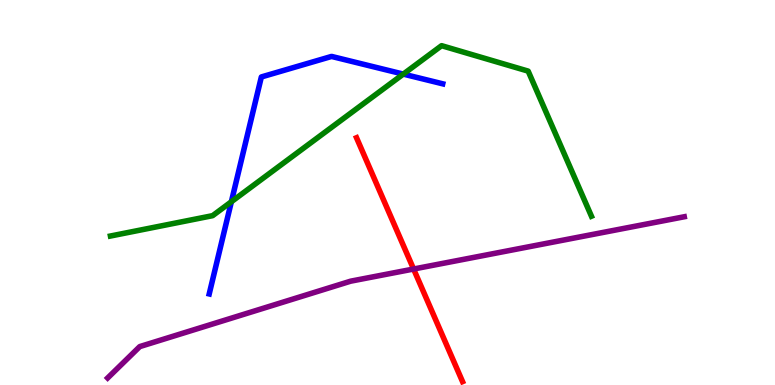[{'lines': ['blue', 'red'], 'intersections': []}, {'lines': ['green', 'red'], 'intersections': []}, {'lines': ['purple', 'red'], 'intersections': [{'x': 5.34, 'y': 3.01}]}, {'lines': ['blue', 'green'], 'intersections': [{'x': 2.99, 'y': 4.76}, {'x': 5.2, 'y': 8.08}]}, {'lines': ['blue', 'purple'], 'intersections': []}, {'lines': ['green', 'purple'], 'intersections': []}]